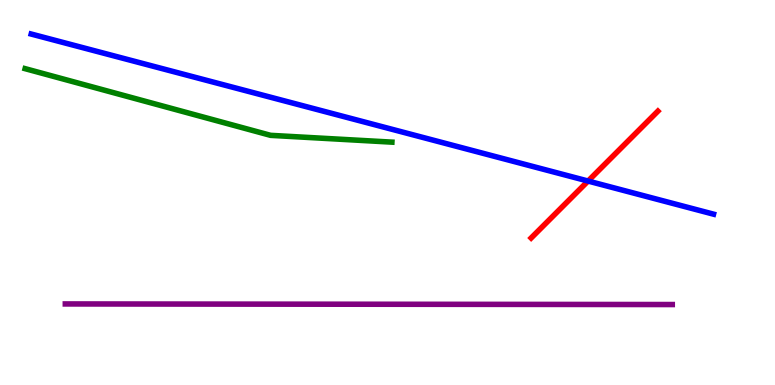[{'lines': ['blue', 'red'], 'intersections': [{'x': 7.59, 'y': 5.3}]}, {'lines': ['green', 'red'], 'intersections': []}, {'lines': ['purple', 'red'], 'intersections': []}, {'lines': ['blue', 'green'], 'intersections': []}, {'lines': ['blue', 'purple'], 'intersections': []}, {'lines': ['green', 'purple'], 'intersections': []}]